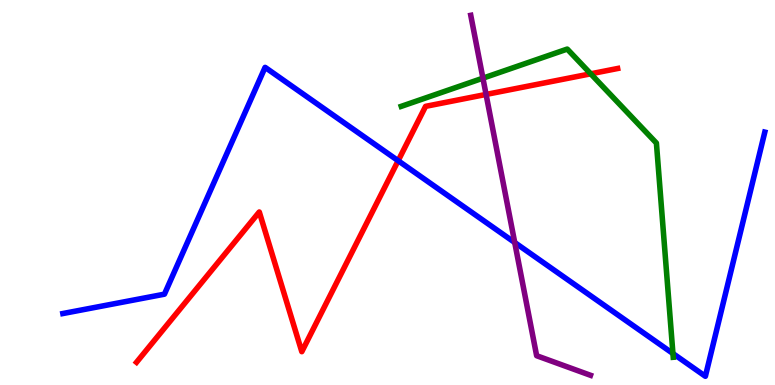[{'lines': ['blue', 'red'], 'intersections': [{'x': 5.14, 'y': 5.83}]}, {'lines': ['green', 'red'], 'intersections': [{'x': 7.62, 'y': 8.08}]}, {'lines': ['purple', 'red'], 'intersections': [{'x': 6.27, 'y': 7.55}]}, {'lines': ['blue', 'green'], 'intersections': [{'x': 8.68, 'y': 0.818}]}, {'lines': ['blue', 'purple'], 'intersections': [{'x': 6.64, 'y': 3.7}]}, {'lines': ['green', 'purple'], 'intersections': [{'x': 6.23, 'y': 7.97}]}]